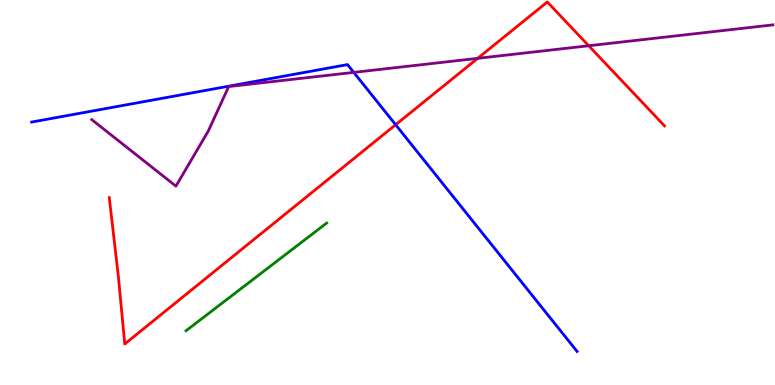[{'lines': ['blue', 'red'], 'intersections': [{'x': 5.11, 'y': 6.76}]}, {'lines': ['green', 'red'], 'intersections': []}, {'lines': ['purple', 'red'], 'intersections': [{'x': 6.16, 'y': 8.48}, {'x': 7.6, 'y': 8.81}]}, {'lines': ['blue', 'green'], 'intersections': []}, {'lines': ['blue', 'purple'], 'intersections': [{'x': 4.56, 'y': 8.12}]}, {'lines': ['green', 'purple'], 'intersections': []}]